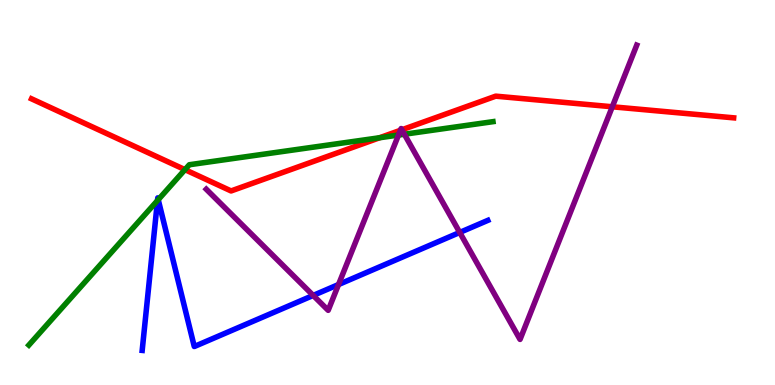[{'lines': ['blue', 'red'], 'intersections': []}, {'lines': ['green', 'red'], 'intersections': [{'x': 2.39, 'y': 5.59}, {'x': 4.9, 'y': 6.42}]}, {'lines': ['purple', 'red'], 'intersections': [{'x': 5.17, 'y': 6.62}, {'x': 5.19, 'y': 6.63}, {'x': 7.9, 'y': 7.23}]}, {'lines': ['blue', 'green'], 'intersections': [{'x': 2.03, 'y': 4.79}, {'x': 2.04, 'y': 4.81}]}, {'lines': ['blue', 'purple'], 'intersections': [{'x': 4.04, 'y': 2.33}, {'x': 4.37, 'y': 2.61}, {'x': 5.93, 'y': 3.96}]}, {'lines': ['green', 'purple'], 'intersections': [{'x': 5.14, 'y': 6.49}, {'x': 5.22, 'y': 6.51}]}]